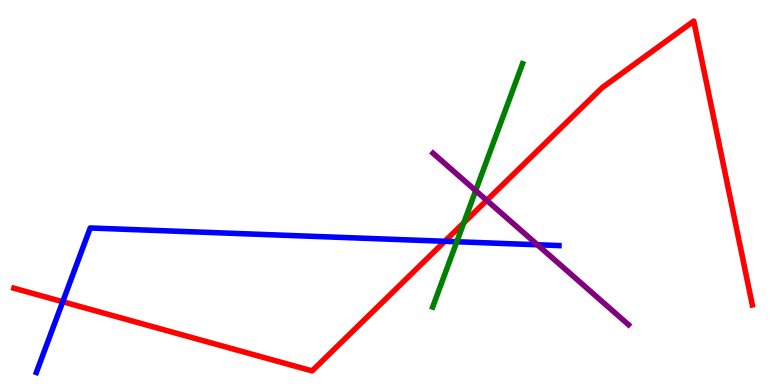[{'lines': ['blue', 'red'], 'intersections': [{'x': 0.809, 'y': 2.16}, {'x': 5.74, 'y': 3.73}]}, {'lines': ['green', 'red'], 'intersections': [{'x': 5.98, 'y': 4.21}]}, {'lines': ['purple', 'red'], 'intersections': [{'x': 6.28, 'y': 4.8}]}, {'lines': ['blue', 'green'], 'intersections': [{'x': 5.89, 'y': 3.72}]}, {'lines': ['blue', 'purple'], 'intersections': [{'x': 6.93, 'y': 3.64}]}, {'lines': ['green', 'purple'], 'intersections': [{'x': 6.14, 'y': 5.05}]}]